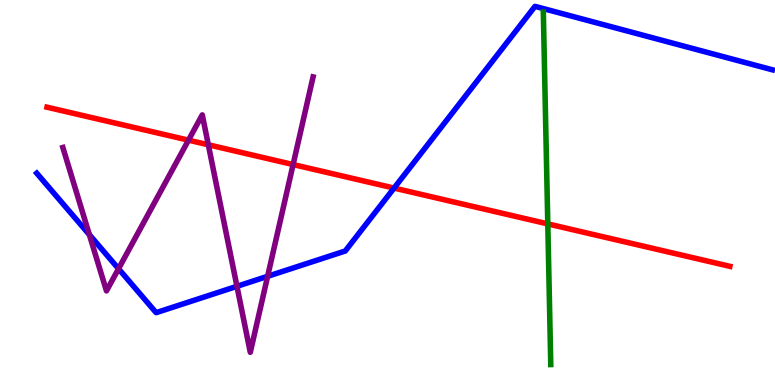[{'lines': ['blue', 'red'], 'intersections': [{'x': 5.08, 'y': 5.11}]}, {'lines': ['green', 'red'], 'intersections': [{'x': 7.07, 'y': 4.18}]}, {'lines': ['purple', 'red'], 'intersections': [{'x': 2.43, 'y': 6.36}, {'x': 2.69, 'y': 6.24}, {'x': 3.78, 'y': 5.73}]}, {'lines': ['blue', 'green'], 'intersections': []}, {'lines': ['blue', 'purple'], 'intersections': [{'x': 1.15, 'y': 3.91}, {'x': 1.53, 'y': 3.02}, {'x': 3.06, 'y': 2.56}, {'x': 3.45, 'y': 2.82}]}, {'lines': ['green', 'purple'], 'intersections': []}]